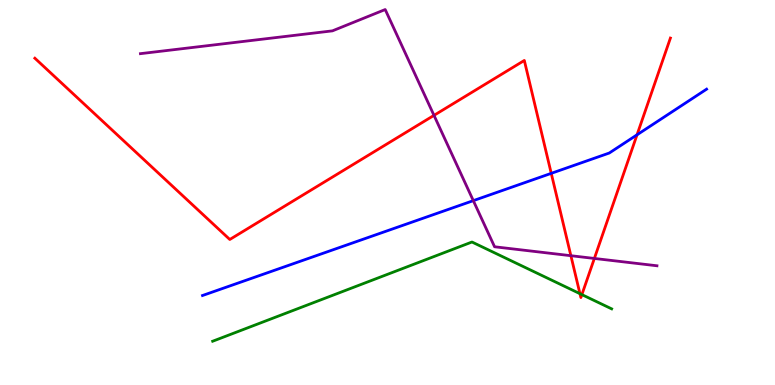[{'lines': ['blue', 'red'], 'intersections': [{'x': 7.11, 'y': 5.5}, {'x': 8.22, 'y': 6.5}]}, {'lines': ['green', 'red'], 'intersections': [{'x': 7.48, 'y': 2.37}, {'x': 7.51, 'y': 2.35}]}, {'lines': ['purple', 'red'], 'intersections': [{'x': 5.6, 'y': 7.0}, {'x': 7.37, 'y': 3.36}, {'x': 7.67, 'y': 3.29}]}, {'lines': ['blue', 'green'], 'intersections': []}, {'lines': ['blue', 'purple'], 'intersections': [{'x': 6.11, 'y': 4.79}]}, {'lines': ['green', 'purple'], 'intersections': []}]